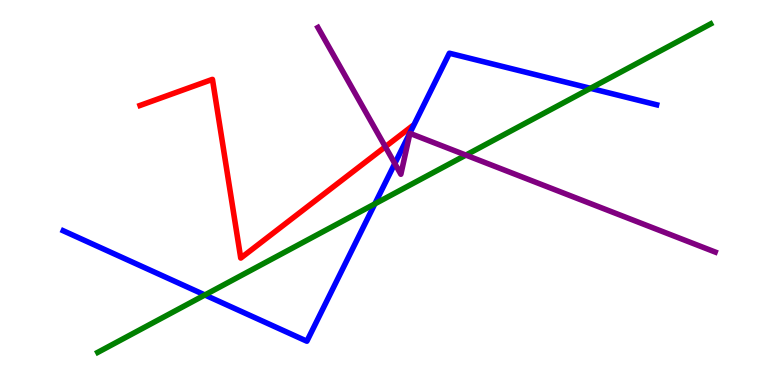[{'lines': ['blue', 'red'], 'intersections': []}, {'lines': ['green', 'red'], 'intersections': []}, {'lines': ['purple', 'red'], 'intersections': [{'x': 4.97, 'y': 6.19}]}, {'lines': ['blue', 'green'], 'intersections': [{'x': 2.64, 'y': 2.34}, {'x': 4.84, 'y': 4.7}, {'x': 7.62, 'y': 7.71}]}, {'lines': ['blue', 'purple'], 'intersections': [{'x': 5.09, 'y': 5.75}]}, {'lines': ['green', 'purple'], 'intersections': [{'x': 6.01, 'y': 5.97}]}]